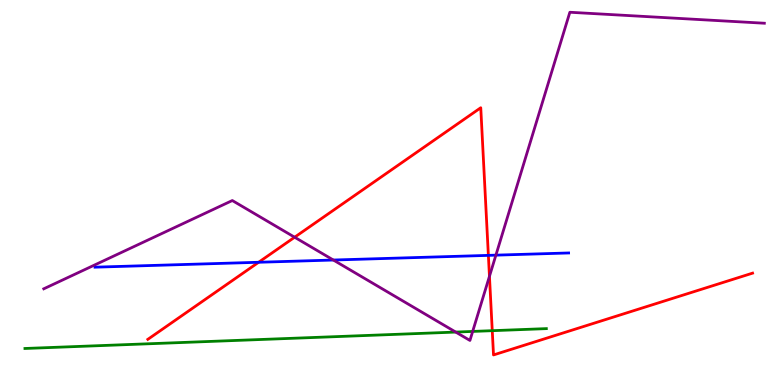[{'lines': ['blue', 'red'], 'intersections': [{'x': 3.34, 'y': 3.19}, {'x': 6.3, 'y': 3.37}]}, {'lines': ['green', 'red'], 'intersections': [{'x': 6.35, 'y': 1.41}]}, {'lines': ['purple', 'red'], 'intersections': [{'x': 3.8, 'y': 3.84}, {'x': 6.32, 'y': 2.82}]}, {'lines': ['blue', 'green'], 'intersections': []}, {'lines': ['blue', 'purple'], 'intersections': [{'x': 4.3, 'y': 3.25}, {'x': 6.4, 'y': 3.37}]}, {'lines': ['green', 'purple'], 'intersections': [{'x': 5.88, 'y': 1.37}, {'x': 6.1, 'y': 1.39}]}]